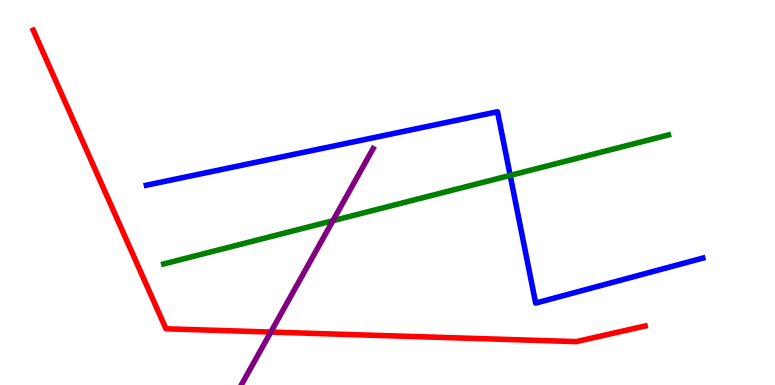[{'lines': ['blue', 'red'], 'intersections': []}, {'lines': ['green', 'red'], 'intersections': []}, {'lines': ['purple', 'red'], 'intersections': [{'x': 3.49, 'y': 1.37}]}, {'lines': ['blue', 'green'], 'intersections': [{'x': 6.58, 'y': 5.44}]}, {'lines': ['blue', 'purple'], 'intersections': []}, {'lines': ['green', 'purple'], 'intersections': [{'x': 4.3, 'y': 4.27}]}]